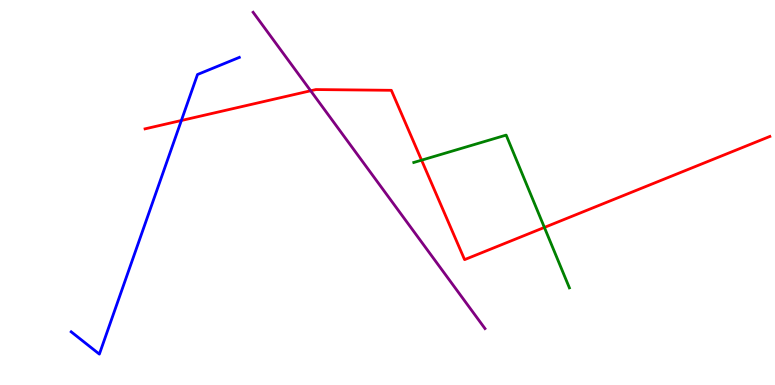[{'lines': ['blue', 'red'], 'intersections': [{'x': 2.34, 'y': 6.87}]}, {'lines': ['green', 'red'], 'intersections': [{'x': 5.44, 'y': 5.84}, {'x': 7.02, 'y': 4.09}]}, {'lines': ['purple', 'red'], 'intersections': [{'x': 4.01, 'y': 7.64}]}, {'lines': ['blue', 'green'], 'intersections': []}, {'lines': ['blue', 'purple'], 'intersections': []}, {'lines': ['green', 'purple'], 'intersections': []}]